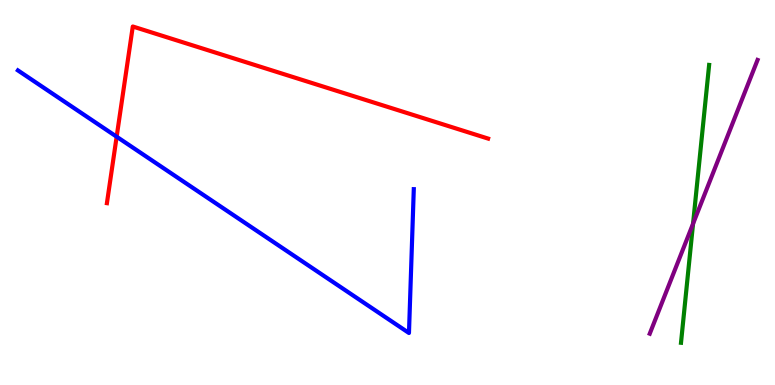[{'lines': ['blue', 'red'], 'intersections': [{'x': 1.51, 'y': 6.45}]}, {'lines': ['green', 'red'], 'intersections': []}, {'lines': ['purple', 'red'], 'intersections': []}, {'lines': ['blue', 'green'], 'intersections': []}, {'lines': ['blue', 'purple'], 'intersections': []}, {'lines': ['green', 'purple'], 'intersections': [{'x': 8.94, 'y': 4.19}]}]